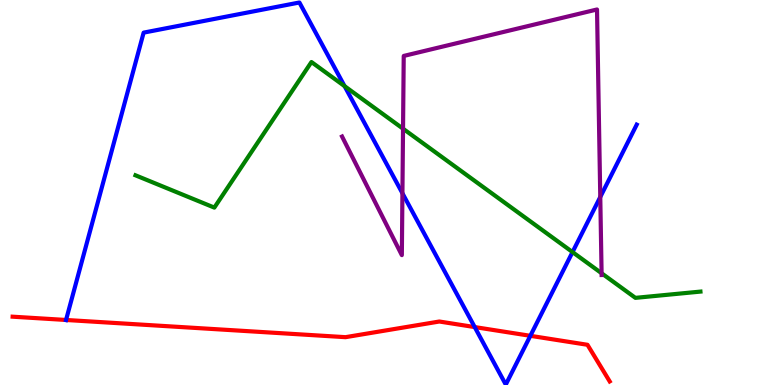[{'lines': ['blue', 'red'], 'intersections': [{'x': 0.852, 'y': 1.69}, {'x': 6.13, 'y': 1.5}, {'x': 6.84, 'y': 1.28}]}, {'lines': ['green', 'red'], 'intersections': []}, {'lines': ['purple', 'red'], 'intersections': []}, {'lines': ['blue', 'green'], 'intersections': [{'x': 4.45, 'y': 7.76}, {'x': 7.39, 'y': 3.45}]}, {'lines': ['blue', 'purple'], 'intersections': [{'x': 5.19, 'y': 4.98}, {'x': 7.75, 'y': 4.88}]}, {'lines': ['green', 'purple'], 'intersections': [{'x': 5.2, 'y': 6.66}, {'x': 7.76, 'y': 2.9}]}]